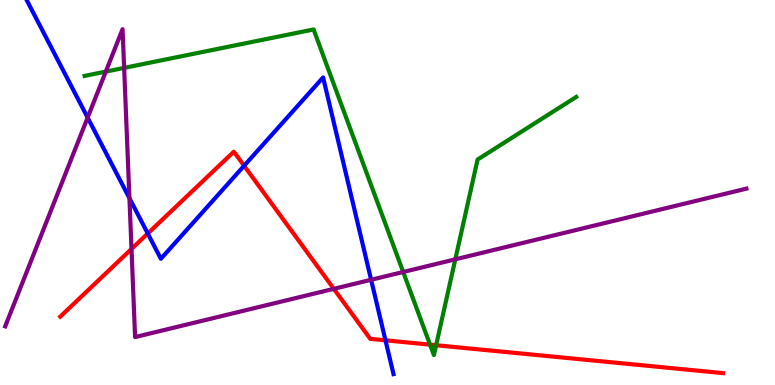[{'lines': ['blue', 'red'], 'intersections': [{'x': 1.91, 'y': 3.94}, {'x': 3.15, 'y': 5.69}, {'x': 4.97, 'y': 1.16}]}, {'lines': ['green', 'red'], 'intersections': [{'x': 5.55, 'y': 1.05}, {'x': 5.63, 'y': 1.03}]}, {'lines': ['purple', 'red'], 'intersections': [{'x': 1.7, 'y': 3.53}, {'x': 4.31, 'y': 2.5}]}, {'lines': ['blue', 'green'], 'intersections': []}, {'lines': ['blue', 'purple'], 'intersections': [{'x': 1.13, 'y': 6.95}, {'x': 1.67, 'y': 4.85}, {'x': 4.79, 'y': 2.73}]}, {'lines': ['green', 'purple'], 'intersections': [{'x': 1.37, 'y': 8.14}, {'x': 1.6, 'y': 8.24}, {'x': 5.2, 'y': 2.94}, {'x': 5.87, 'y': 3.26}]}]